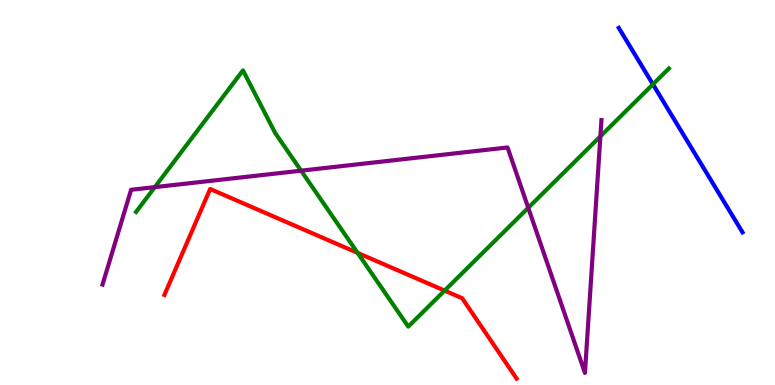[{'lines': ['blue', 'red'], 'intersections': []}, {'lines': ['green', 'red'], 'intersections': [{'x': 4.61, 'y': 3.43}, {'x': 5.74, 'y': 2.45}]}, {'lines': ['purple', 'red'], 'intersections': []}, {'lines': ['blue', 'green'], 'intersections': [{'x': 8.42, 'y': 7.81}]}, {'lines': ['blue', 'purple'], 'intersections': []}, {'lines': ['green', 'purple'], 'intersections': [{'x': 2.0, 'y': 5.14}, {'x': 3.89, 'y': 5.57}, {'x': 6.82, 'y': 4.6}, {'x': 7.75, 'y': 6.46}]}]